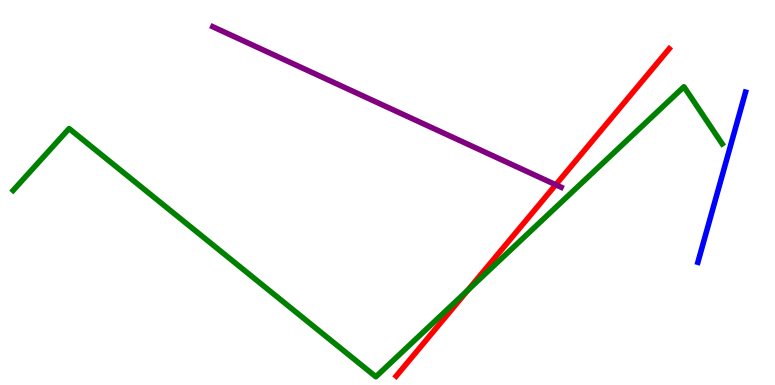[{'lines': ['blue', 'red'], 'intersections': []}, {'lines': ['green', 'red'], 'intersections': [{'x': 6.04, 'y': 2.46}]}, {'lines': ['purple', 'red'], 'intersections': [{'x': 7.17, 'y': 5.2}]}, {'lines': ['blue', 'green'], 'intersections': []}, {'lines': ['blue', 'purple'], 'intersections': []}, {'lines': ['green', 'purple'], 'intersections': []}]